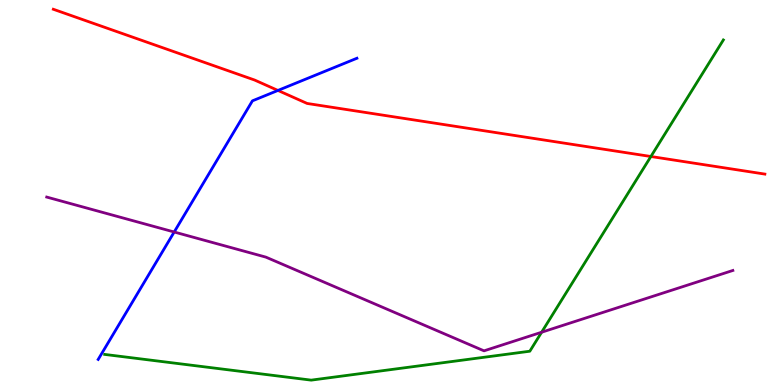[{'lines': ['blue', 'red'], 'intersections': [{'x': 3.59, 'y': 7.65}]}, {'lines': ['green', 'red'], 'intersections': [{'x': 8.4, 'y': 5.94}]}, {'lines': ['purple', 'red'], 'intersections': []}, {'lines': ['blue', 'green'], 'intersections': []}, {'lines': ['blue', 'purple'], 'intersections': [{'x': 2.25, 'y': 3.97}]}, {'lines': ['green', 'purple'], 'intersections': [{'x': 6.99, 'y': 1.37}]}]